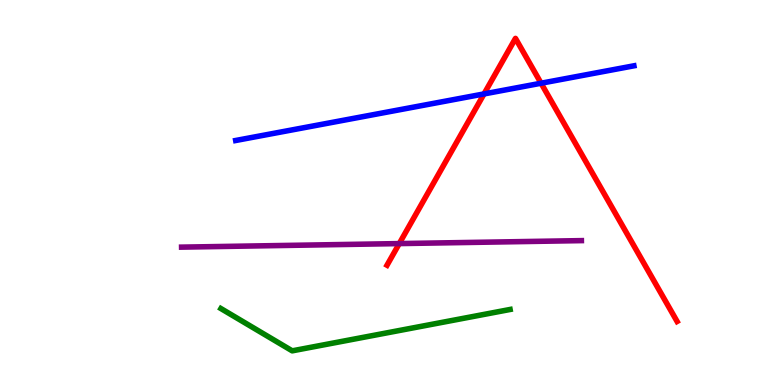[{'lines': ['blue', 'red'], 'intersections': [{'x': 6.25, 'y': 7.56}, {'x': 6.98, 'y': 7.84}]}, {'lines': ['green', 'red'], 'intersections': []}, {'lines': ['purple', 'red'], 'intersections': [{'x': 5.15, 'y': 3.67}]}, {'lines': ['blue', 'green'], 'intersections': []}, {'lines': ['blue', 'purple'], 'intersections': []}, {'lines': ['green', 'purple'], 'intersections': []}]